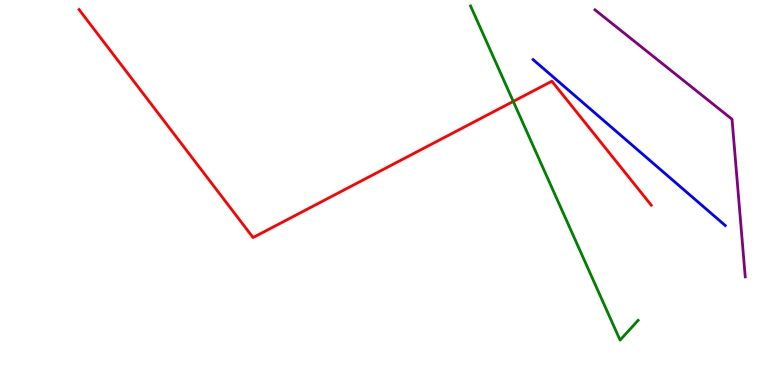[{'lines': ['blue', 'red'], 'intersections': []}, {'lines': ['green', 'red'], 'intersections': [{'x': 6.62, 'y': 7.37}]}, {'lines': ['purple', 'red'], 'intersections': []}, {'lines': ['blue', 'green'], 'intersections': []}, {'lines': ['blue', 'purple'], 'intersections': []}, {'lines': ['green', 'purple'], 'intersections': []}]